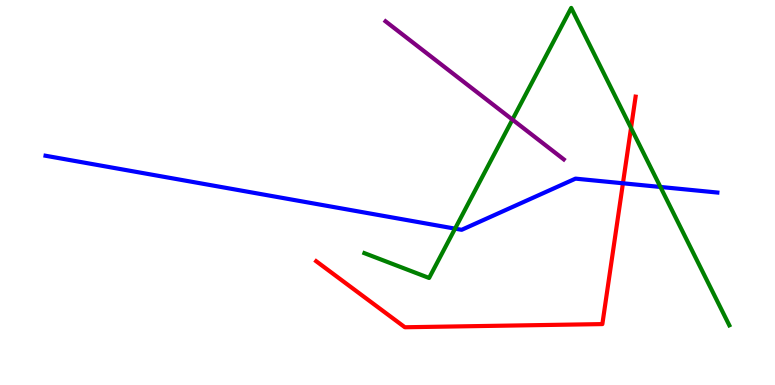[{'lines': ['blue', 'red'], 'intersections': [{'x': 8.04, 'y': 5.24}]}, {'lines': ['green', 'red'], 'intersections': [{'x': 8.14, 'y': 6.68}]}, {'lines': ['purple', 'red'], 'intersections': []}, {'lines': ['blue', 'green'], 'intersections': [{'x': 5.87, 'y': 4.06}, {'x': 8.52, 'y': 5.14}]}, {'lines': ['blue', 'purple'], 'intersections': []}, {'lines': ['green', 'purple'], 'intersections': [{'x': 6.61, 'y': 6.89}]}]